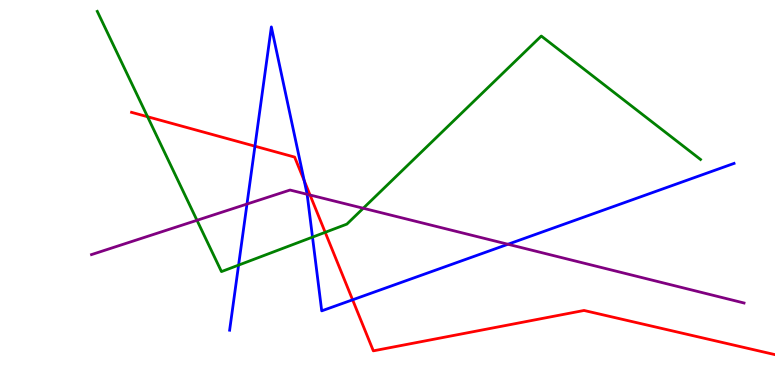[{'lines': ['blue', 'red'], 'intersections': [{'x': 3.29, 'y': 6.2}, {'x': 3.93, 'y': 5.31}, {'x': 4.55, 'y': 2.21}]}, {'lines': ['green', 'red'], 'intersections': [{'x': 1.9, 'y': 6.97}, {'x': 4.2, 'y': 3.97}]}, {'lines': ['purple', 'red'], 'intersections': [{'x': 4.0, 'y': 4.93}]}, {'lines': ['blue', 'green'], 'intersections': [{'x': 3.08, 'y': 3.11}, {'x': 4.03, 'y': 3.84}]}, {'lines': ['blue', 'purple'], 'intersections': [{'x': 3.19, 'y': 4.7}, {'x': 3.96, 'y': 4.95}, {'x': 6.55, 'y': 3.66}]}, {'lines': ['green', 'purple'], 'intersections': [{'x': 2.54, 'y': 4.28}, {'x': 4.69, 'y': 4.59}]}]